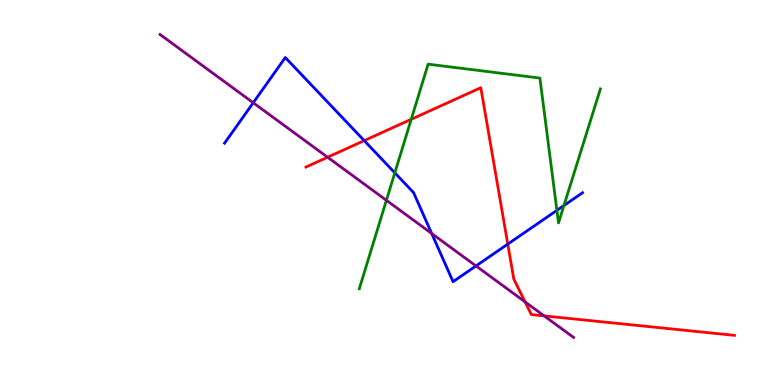[{'lines': ['blue', 'red'], 'intersections': [{'x': 4.7, 'y': 6.35}, {'x': 6.55, 'y': 3.66}]}, {'lines': ['green', 'red'], 'intersections': [{'x': 5.31, 'y': 6.9}]}, {'lines': ['purple', 'red'], 'intersections': [{'x': 4.23, 'y': 5.92}, {'x': 6.78, 'y': 2.16}, {'x': 7.02, 'y': 1.79}]}, {'lines': ['blue', 'green'], 'intersections': [{'x': 5.09, 'y': 5.51}, {'x': 7.19, 'y': 4.54}, {'x': 7.28, 'y': 4.66}]}, {'lines': ['blue', 'purple'], 'intersections': [{'x': 3.27, 'y': 7.33}, {'x': 5.57, 'y': 3.94}, {'x': 6.14, 'y': 3.09}]}, {'lines': ['green', 'purple'], 'intersections': [{'x': 4.99, 'y': 4.8}]}]